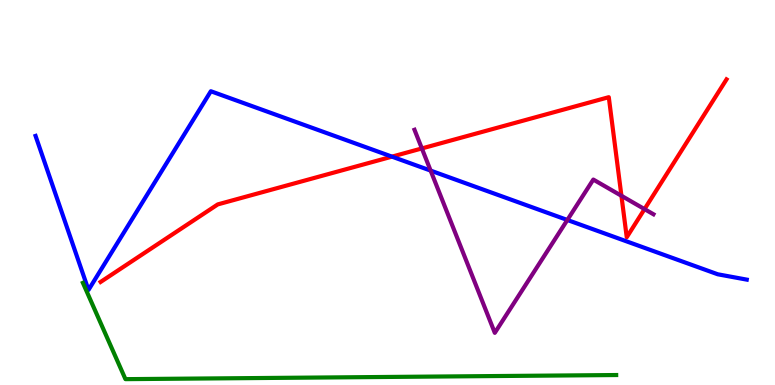[{'lines': ['blue', 'red'], 'intersections': [{'x': 5.06, 'y': 5.93}]}, {'lines': ['green', 'red'], 'intersections': []}, {'lines': ['purple', 'red'], 'intersections': [{'x': 5.44, 'y': 6.14}, {'x': 8.02, 'y': 4.91}, {'x': 8.32, 'y': 4.57}]}, {'lines': ['blue', 'green'], 'intersections': []}, {'lines': ['blue', 'purple'], 'intersections': [{'x': 5.56, 'y': 5.57}, {'x': 7.32, 'y': 4.29}]}, {'lines': ['green', 'purple'], 'intersections': []}]